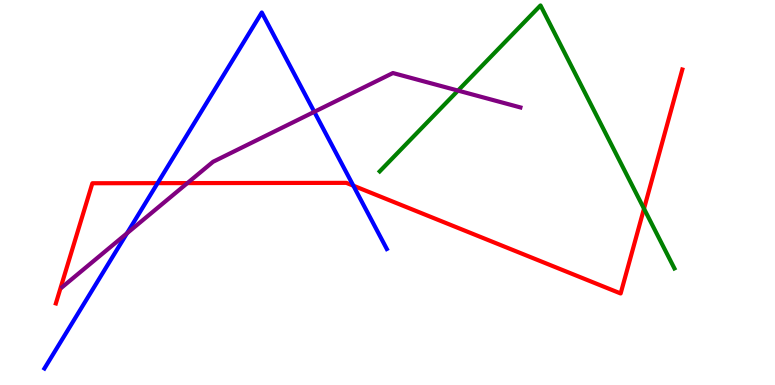[{'lines': ['blue', 'red'], 'intersections': [{'x': 2.03, 'y': 5.24}, {'x': 4.56, 'y': 5.18}]}, {'lines': ['green', 'red'], 'intersections': [{'x': 8.31, 'y': 4.58}]}, {'lines': ['purple', 'red'], 'intersections': [{'x': 2.42, 'y': 5.24}]}, {'lines': ['blue', 'green'], 'intersections': []}, {'lines': ['blue', 'purple'], 'intersections': [{'x': 1.64, 'y': 3.94}, {'x': 4.06, 'y': 7.1}]}, {'lines': ['green', 'purple'], 'intersections': [{'x': 5.91, 'y': 7.65}]}]